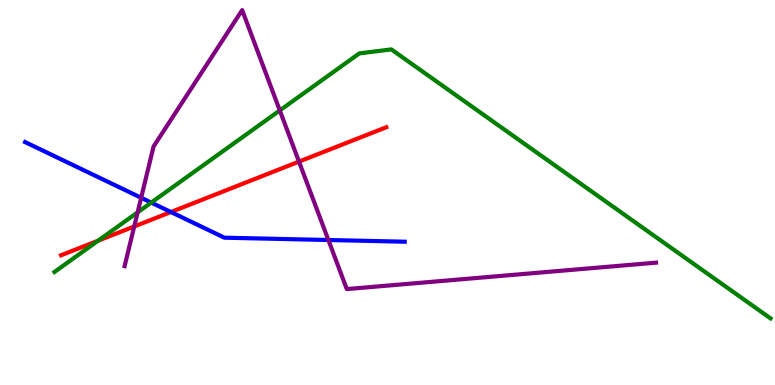[{'lines': ['blue', 'red'], 'intersections': [{'x': 2.21, 'y': 4.49}]}, {'lines': ['green', 'red'], 'intersections': [{'x': 1.27, 'y': 3.75}]}, {'lines': ['purple', 'red'], 'intersections': [{'x': 1.73, 'y': 4.12}, {'x': 3.86, 'y': 5.8}]}, {'lines': ['blue', 'green'], 'intersections': [{'x': 1.95, 'y': 4.74}]}, {'lines': ['blue', 'purple'], 'intersections': [{'x': 1.82, 'y': 4.86}, {'x': 4.24, 'y': 3.77}]}, {'lines': ['green', 'purple'], 'intersections': [{'x': 1.78, 'y': 4.48}, {'x': 3.61, 'y': 7.13}]}]